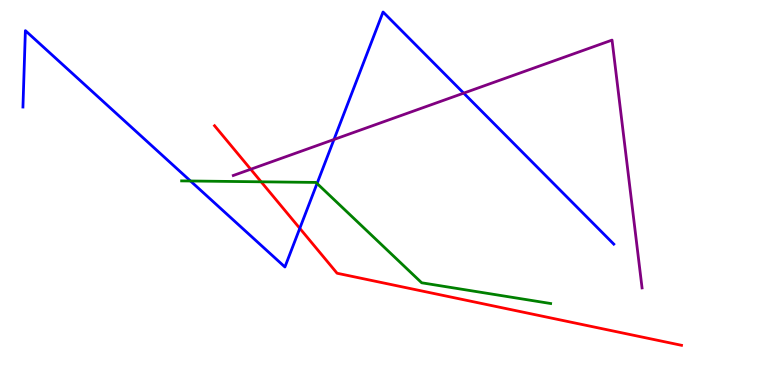[{'lines': ['blue', 'red'], 'intersections': [{'x': 3.87, 'y': 4.07}]}, {'lines': ['green', 'red'], 'intersections': [{'x': 3.37, 'y': 5.28}]}, {'lines': ['purple', 'red'], 'intersections': [{'x': 3.23, 'y': 5.6}]}, {'lines': ['blue', 'green'], 'intersections': [{'x': 2.46, 'y': 5.3}, {'x': 4.09, 'y': 5.23}]}, {'lines': ['blue', 'purple'], 'intersections': [{'x': 4.31, 'y': 6.38}, {'x': 5.98, 'y': 7.58}]}, {'lines': ['green', 'purple'], 'intersections': []}]